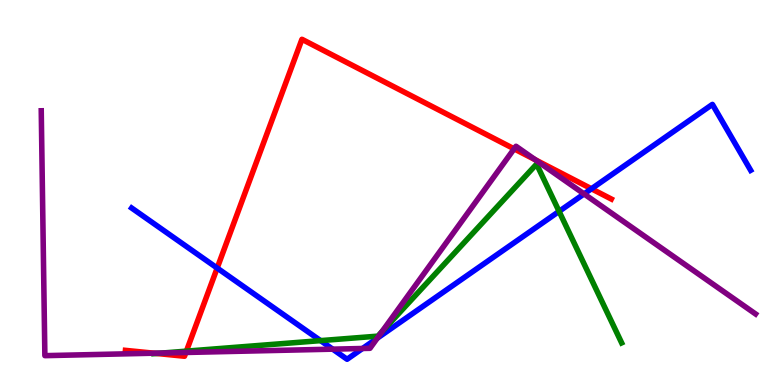[{'lines': ['blue', 'red'], 'intersections': [{'x': 2.8, 'y': 3.04}, {'x': 7.63, 'y': 5.1}]}, {'lines': ['green', 'red'], 'intersections': [{'x': 2.02, 'y': 0.819}, {'x': 2.41, 'y': 0.879}]}, {'lines': ['purple', 'red'], 'intersections': [{'x': 1.99, 'y': 0.826}, {'x': 2.4, 'y': 0.845}, {'x': 6.63, 'y': 6.13}, {'x': 6.91, 'y': 5.85}]}, {'lines': ['blue', 'green'], 'intersections': [{'x': 4.14, 'y': 1.15}, {'x': 7.21, 'y': 4.51}]}, {'lines': ['blue', 'purple'], 'intersections': [{'x': 4.29, 'y': 0.931}, {'x': 4.68, 'y': 0.948}, {'x': 4.87, 'y': 1.22}, {'x': 7.54, 'y': 4.96}]}, {'lines': ['green', 'purple'], 'intersections': [{'x': 2.1, 'y': 0.831}, {'x': 4.93, 'y': 1.39}]}]